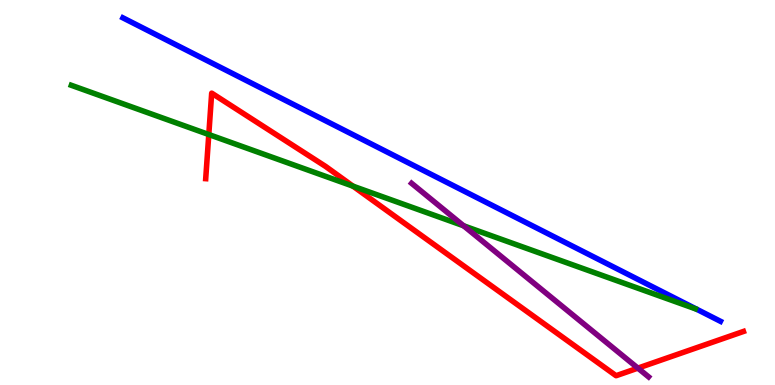[{'lines': ['blue', 'red'], 'intersections': []}, {'lines': ['green', 'red'], 'intersections': [{'x': 2.69, 'y': 6.51}, {'x': 4.55, 'y': 5.16}]}, {'lines': ['purple', 'red'], 'intersections': [{'x': 8.23, 'y': 0.438}]}, {'lines': ['blue', 'green'], 'intersections': []}, {'lines': ['blue', 'purple'], 'intersections': []}, {'lines': ['green', 'purple'], 'intersections': [{'x': 5.98, 'y': 4.14}]}]